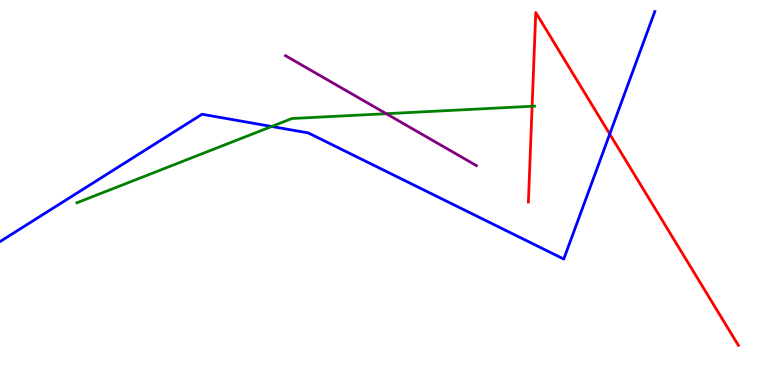[{'lines': ['blue', 'red'], 'intersections': [{'x': 7.87, 'y': 6.52}]}, {'lines': ['green', 'red'], 'intersections': [{'x': 6.87, 'y': 7.24}]}, {'lines': ['purple', 'red'], 'intersections': []}, {'lines': ['blue', 'green'], 'intersections': [{'x': 3.51, 'y': 6.71}]}, {'lines': ['blue', 'purple'], 'intersections': []}, {'lines': ['green', 'purple'], 'intersections': [{'x': 4.98, 'y': 7.05}]}]